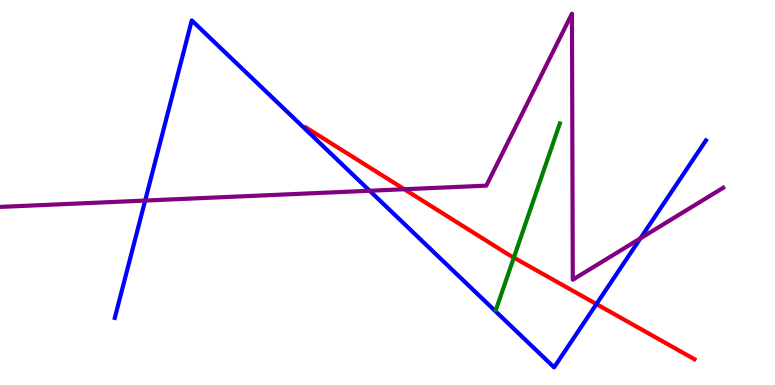[{'lines': ['blue', 'red'], 'intersections': [{'x': 7.7, 'y': 2.1}]}, {'lines': ['green', 'red'], 'intersections': [{'x': 6.63, 'y': 3.31}]}, {'lines': ['purple', 'red'], 'intersections': [{'x': 5.22, 'y': 5.08}]}, {'lines': ['blue', 'green'], 'intersections': []}, {'lines': ['blue', 'purple'], 'intersections': [{'x': 1.87, 'y': 4.79}, {'x': 4.77, 'y': 5.05}, {'x': 8.26, 'y': 3.81}]}, {'lines': ['green', 'purple'], 'intersections': []}]